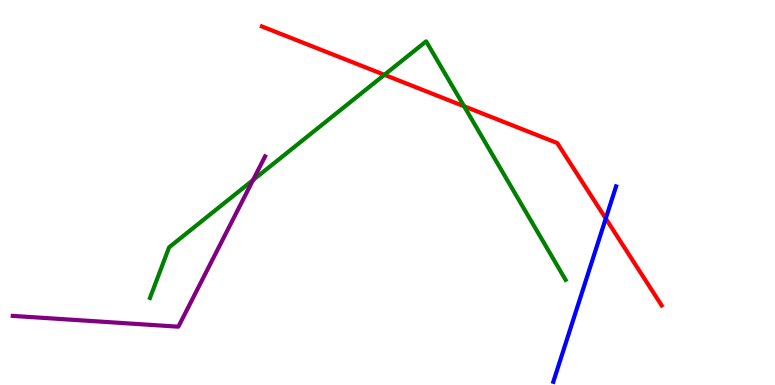[{'lines': ['blue', 'red'], 'intersections': [{'x': 7.82, 'y': 4.32}]}, {'lines': ['green', 'red'], 'intersections': [{'x': 4.96, 'y': 8.06}, {'x': 5.99, 'y': 7.24}]}, {'lines': ['purple', 'red'], 'intersections': []}, {'lines': ['blue', 'green'], 'intersections': []}, {'lines': ['blue', 'purple'], 'intersections': []}, {'lines': ['green', 'purple'], 'intersections': [{'x': 3.26, 'y': 5.32}]}]